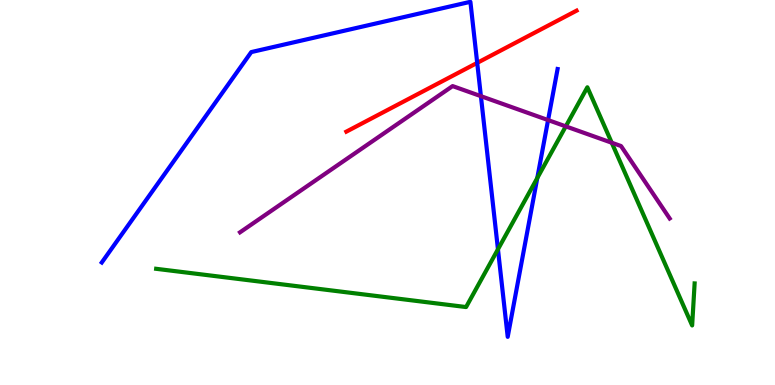[{'lines': ['blue', 'red'], 'intersections': [{'x': 6.16, 'y': 8.37}]}, {'lines': ['green', 'red'], 'intersections': []}, {'lines': ['purple', 'red'], 'intersections': []}, {'lines': ['blue', 'green'], 'intersections': [{'x': 6.43, 'y': 3.52}, {'x': 6.93, 'y': 5.38}]}, {'lines': ['blue', 'purple'], 'intersections': [{'x': 6.21, 'y': 7.5}, {'x': 7.07, 'y': 6.88}]}, {'lines': ['green', 'purple'], 'intersections': [{'x': 7.3, 'y': 6.72}, {'x': 7.89, 'y': 6.29}]}]